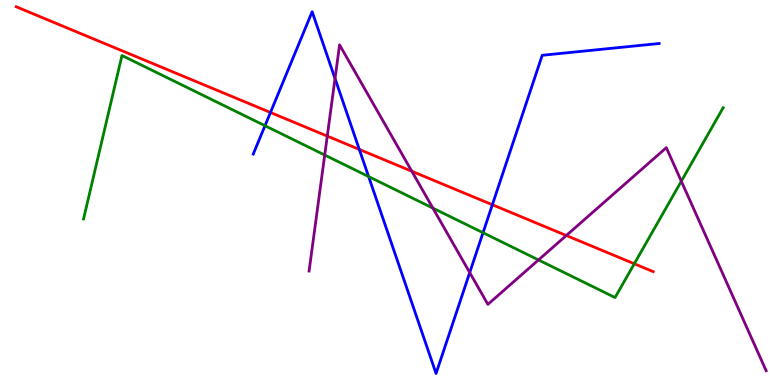[{'lines': ['blue', 'red'], 'intersections': [{'x': 3.49, 'y': 7.08}, {'x': 4.64, 'y': 6.12}, {'x': 6.35, 'y': 4.68}]}, {'lines': ['green', 'red'], 'intersections': [{'x': 8.18, 'y': 3.15}]}, {'lines': ['purple', 'red'], 'intersections': [{'x': 4.22, 'y': 6.46}, {'x': 5.31, 'y': 5.55}, {'x': 7.31, 'y': 3.88}]}, {'lines': ['blue', 'green'], 'intersections': [{'x': 3.42, 'y': 6.73}, {'x': 4.76, 'y': 5.41}, {'x': 6.23, 'y': 3.96}]}, {'lines': ['blue', 'purple'], 'intersections': [{'x': 4.32, 'y': 7.96}, {'x': 6.06, 'y': 2.92}]}, {'lines': ['green', 'purple'], 'intersections': [{'x': 4.19, 'y': 5.97}, {'x': 5.59, 'y': 4.59}, {'x': 6.95, 'y': 3.25}, {'x': 8.79, 'y': 5.29}]}]